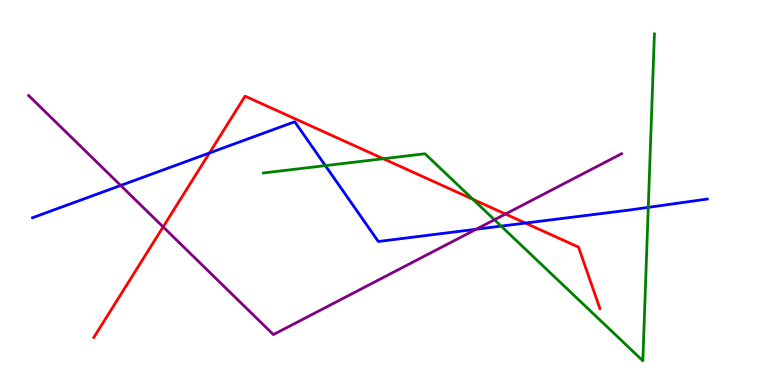[{'lines': ['blue', 'red'], 'intersections': [{'x': 2.7, 'y': 6.03}, {'x': 6.78, 'y': 4.21}]}, {'lines': ['green', 'red'], 'intersections': [{'x': 4.95, 'y': 5.88}, {'x': 6.1, 'y': 4.82}]}, {'lines': ['purple', 'red'], 'intersections': [{'x': 2.1, 'y': 4.11}, {'x': 6.52, 'y': 4.44}]}, {'lines': ['blue', 'green'], 'intersections': [{'x': 4.2, 'y': 5.7}, {'x': 6.47, 'y': 4.13}, {'x': 8.36, 'y': 4.61}]}, {'lines': ['blue', 'purple'], 'intersections': [{'x': 1.56, 'y': 5.18}, {'x': 6.14, 'y': 4.05}]}, {'lines': ['green', 'purple'], 'intersections': [{'x': 6.38, 'y': 4.29}]}]